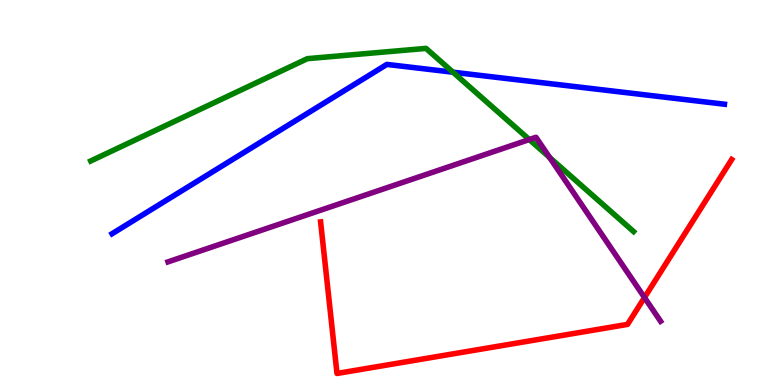[{'lines': ['blue', 'red'], 'intersections': []}, {'lines': ['green', 'red'], 'intersections': []}, {'lines': ['purple', 'red'], 'intersections': [{'x': 8.32, 'y': 2.27}]}, {'lines': ['blue', 'green'], 'intersections': [{'x': 5.85, 'y': 8.12}]}, {'lines': ['blue', 'purple'], 'intersections': []}, {'lines': ['green', 'purple'], 'intersections': [{'x': 6.83, 'y': 6.38}, {'x': 7.09, 'y': 5.91}]}]